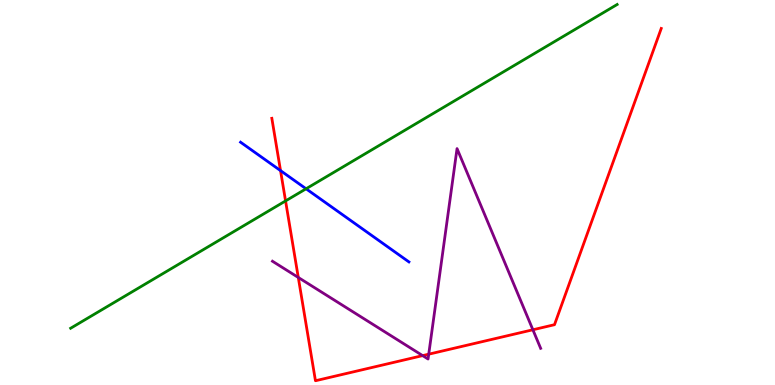[{'lines': ['blue', 'red'], 'intersections': [{'x': 3.62, 'y': 5.57}]}, {'lines': ['green', 'red'], 'intersections': [{'x': 3.68, 'y': 4.78}]}, {'lines': ['purple', 'red'], 'intersections': [{'x': 3.85, 'y': 2.79}, {'x': 5.45, 'y': 0.763}, {'x': 5.53, 'y': 0.8}, {'x': 6.88, 'y': 1.43}]}, {'lines': ['blue', 'green'], 'intersections': [{'x': 3.95, 'y': 5.1}]}, {'lines': ['blue', 'purple'], 'intersections': []}, {'lines': ['green', 'purple'], 'intersections': []}]